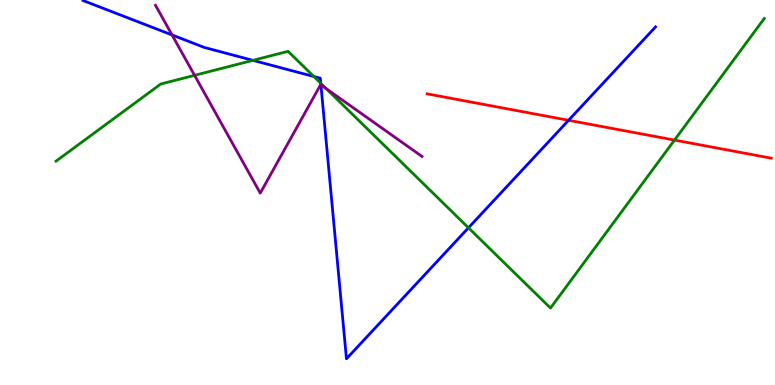[{'lines': ['blue', 'red'], 'intersections': [{'x': 7.34, 'y': 6.88}]}, {'lines': ['green', 'red'], 'intersections': [{'x': 8.7, 'y': 6.36}]}, {'lines': ['purple', 'red'], 'intersections': []}, {'lines': ['blue', 'green'], 'intersections': [{'x': 3.26, 'y': 8.43}, {'x': 4.05, 'y': 8.01}, {'x': 4.14, 'y': 7.84}, {'x': 6.04, 'y': 4.08}]}, {'lines': ['blue', 'purple'], 'intersections': [{'x': 2.22, 'y': 9.09}, {'x': 4.14, 'y': 7.79}]}, {'lines': ['green', 'purple'], 'intersections': [{'x': 2.51, 'y': 8.04}, {'x': 4.21, 'y': 7.7}]}]